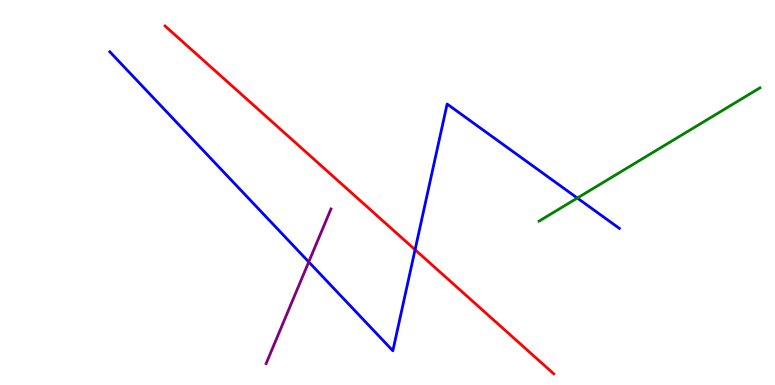[{'lines': ['blue', 'red'], 'intersections': [{'x': 5.36, 'y': 3.51}]}, {'lines': ['green', 'red'], 'intersections': []}, {'lines': ['purple', 'red'], 'intersections': []}, {'lines': ['blue', 'green'], 'intersections': [{'x': 7.45, 'y': 4.86}]}, {'lines': ['blue', 'purple'], 'intersections': [{'x': 3.98, 'y': 3.2}]}, {'lines': ['green', 'purple'], 'intersections': []}]